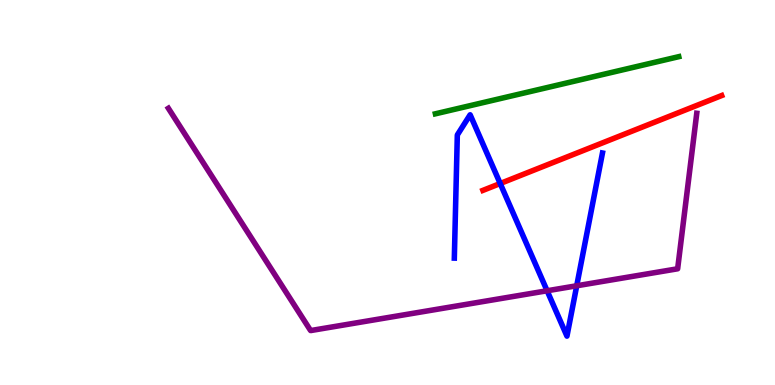[{'lines': ['blue', 'red'], 'intersections': [{'x': 6.45, 'y': 5.23}]}, {'lines': ['green', 'red'], 'intersections': []}, {'lines': ['purple', 'red'], 'intersections': []}, {'lines': ['blue', 'green'], 'intersections': []}, {'lines': ['blue', 'purple'], 'intersections': [{'x': 7.06, 'y': 2.45}, {'x': 7.44, 'y': 2.58}]}, {'lines': ['green', 'purple'], 'intersections': []}]